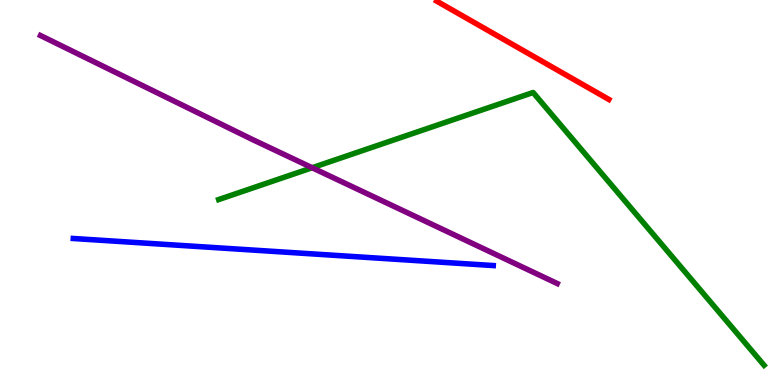[{'lines': ['blue', 'red'], 'intersections': []}, {'lines': ['green', 'red'], 'intersections': []}, {'lines': ['purple', 'red'], 'intersections': []}, {'lines': ['blue', 'green'], 'intersections': []}, {'lines': ['blue', 'purple'], 'intersections': []}, {'lines': ['green', 'purple'], 'intersections': [{'x': 4.03, 'y': 5.64}]}]